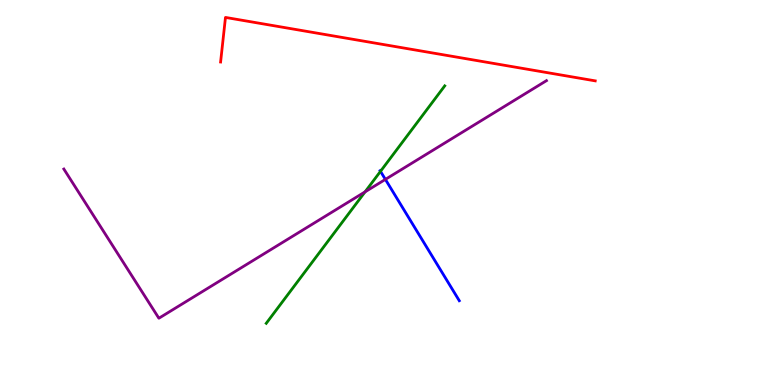[{'lines': ['blue', 'red'], 'intersections': []}, {'lines': ['green', 'red'], 'intersections': []}, {'lines': ['purple', 'red'], 'intersections': []}, {'lines': ['blue', 'green'], 'intersections': [{'x': 4.91, 'y': 5.55}]}, {'lines': ['blue', 'purple'], 'intersections': [{'x': 4.97, 'y': 5.34}]}, {'lines': ['green', 'purple'], 'intersections': [{'x': 4.71, 'y': 5.02}]}]